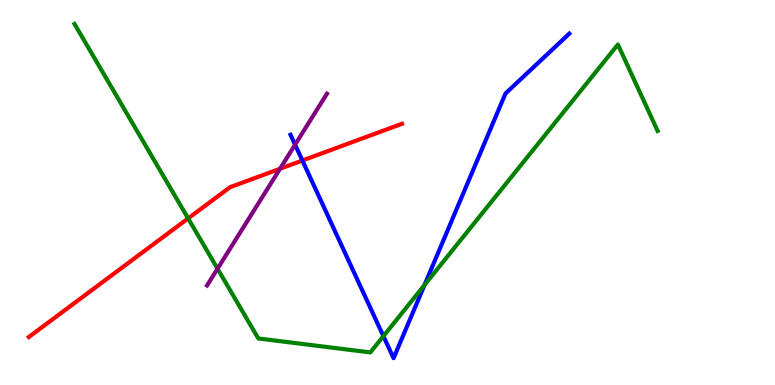[{'lines': ['blue', 'red'], 'intersections': [{'x': 3.9, 'y': 5.83}]}, {'lines': ['green', 'red'], 'intersections': [{'x': 2.43, 'y': 4.33}]}, {'lines': ['purple', 'red'], 'intersections': [{'x': 3.61, 'y': 5.62}]}, {'lines': ['blue', 'green'], 'intersections': [{'x': 4.95, 'y': 1.27}, {'x': 5.48, 'y': 2.6}]}, {'lines': ['blue', 'purple'], 'intersections': [{'x': 3.81, 'y': 6.24}]}, {'lines': ['green', 'purple'], 'intersections': [{'x': 2.81, 'y': 3.02}]}]